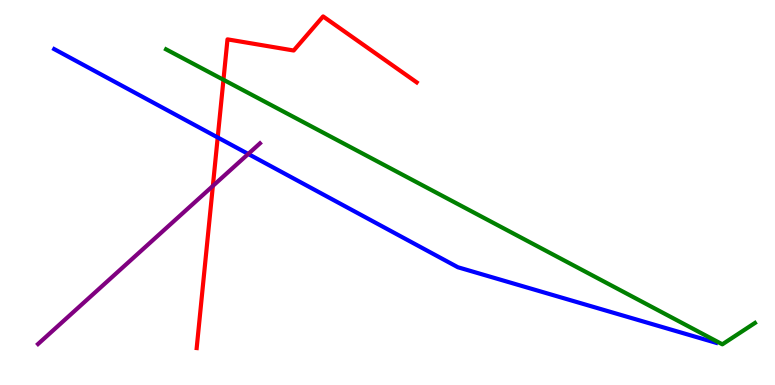[{'lines': ['blue', 'red'], 'intersections': [{'x': 2.81, 'y': 6.43}]}, {'lines': ['green', 'red'], 'intersections': [{'x': 2.88, 'y': 7.93}]}, {'lines': ['purple', 'red'], 'intersections': [{'x': 2.75, 'y': 5.17}]}, {'lines': ['blue', 'green'], 'intersections': []}, {'lines': ['blue', 'purple'], 'intersections': [{'x': 3.2, 'y': 6.0}]}, {'lines': ['green', 'purple'], 'intersections': []}]